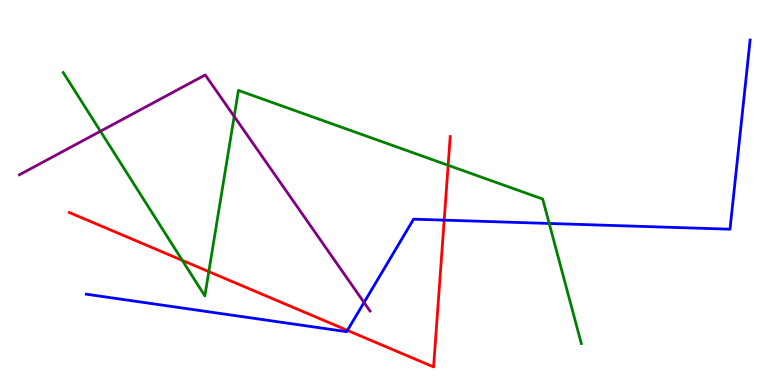[{'lines': ['blue', 'red'], 'intersections': [{'x': 4.48, 'y': 1.42}, {'x': 5.73, 'y': 4.28}]}, {'lines': ['green', 'red'], 'intersections': [{'x': 2.35, 'y': 3.24}, {'x': 2.69, 'y': 2.94}, {'x': 5.78, 'y': 5.71}]}, {'lines': ['purple', 'red'], 'intersections': []}, {'lines': ['blue', 'green'], 'intersections': [{'x': 7.09, 'y': 4.2}]}, {'lines': ['blue', 'purple'], 'intersections': [{'x': 4.7, 'y': 2.14}]}, {'lines': ['green', 'purple'], 'intersections': [{'x': 1.3, 'y': 6.59}, {'x': 3.02, 'y': 6.98}]}]